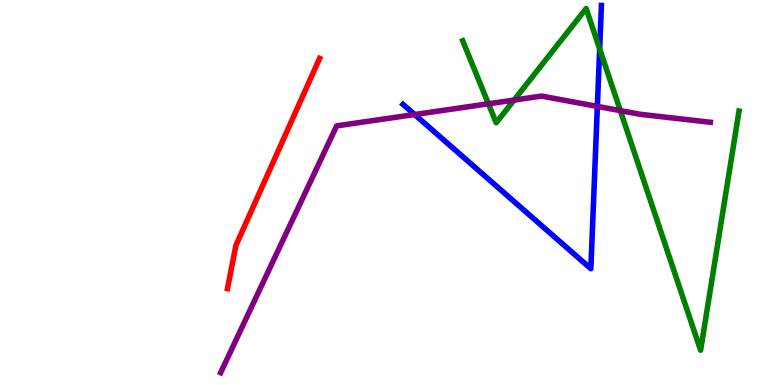[{'lines': ['blue', 'red'], 'intersections': []}, {'lines': ['green', 'red'], 'intersections': []}, {'lines': ['purple', 'red'], 'intersections': []}, {'lines': ['blue', 'green'], 'intersections': [{'x': 7.74, 'y': 8.73}]}, {'lines': ['blue', 'purple'], 'intersections': [{'x': 5.35, 'y': 7.03}, {'x': 7.71, 'y': 7.24}]}, {'lines': ['green', 'purple'], 'intersections': [{'x': 6.3, 'y': 7.3}, {'x': 6.63, 'y': 7.4}, {'x': 8.0, 'y': 7.13}]}]